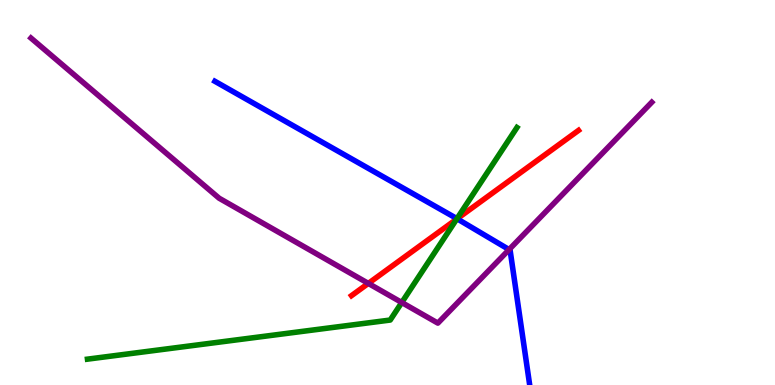[{'lines': ['blue', 'red'], 'intersections': [{'x': 5.9, 'y': 4.32}]}, {'lines': ['green', 'red'], 'intersections': [{'x': 5.89, 'y': 4.31}]}, {'lines': ['purple', 'red'], 'intersections': [{'x': 4.75, 'y': 2.64}]}, {'lines': ['blue', 'green'], 'intersections': [{'x': 5.9, 'y': 4.32}]}, {'lines': ['blue', 'purple'], 'intersections': [{'x': 6.57, 'y': 3.52}]}, {'lines': ['green', 'purple'], 'intersections': [{'x': 5.18, 'y': 2.14}]}]